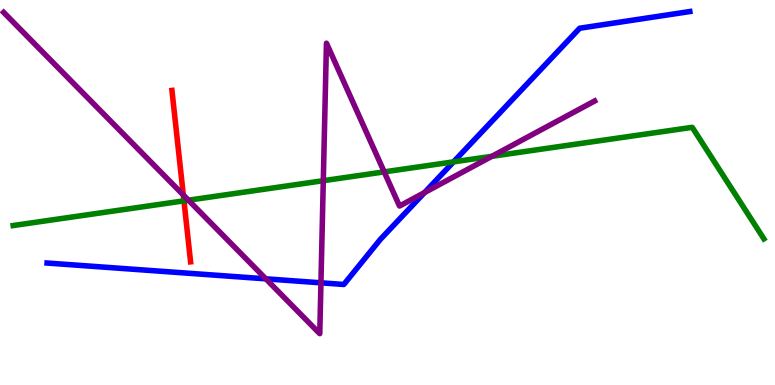[{'lines': ['blue', 'red'], 'intersections': []}, {'lines': ['green', 'red'], 'intersections': [{'x': 2.37, 'y': 4.78}]}, {'lines': ['purple', 'red'], 'intersections': [{'x': 2.37, 'y': 4.94}]}, {'lines': ['blue', 'green'], 'intersections': [{'x': 5.85, 'y': 5.8}]}, {'lines': ['blue', 'purple'], 'intersections': [{'x': 3.43, 'y': 2.76}, {'x': 4.14, 'y': 2.65}, {'x': 5.48, 'y': 5.0}]}, {'lines': ['green', 'purple'], 'intersections': [{'x': 2.43, 'y': 4.8}, {'x': 4.17, 'y': 5.31}, {'x': 4.96, 'y': 5.54}, {'x': 6.35, 'y': 5.94}]}]